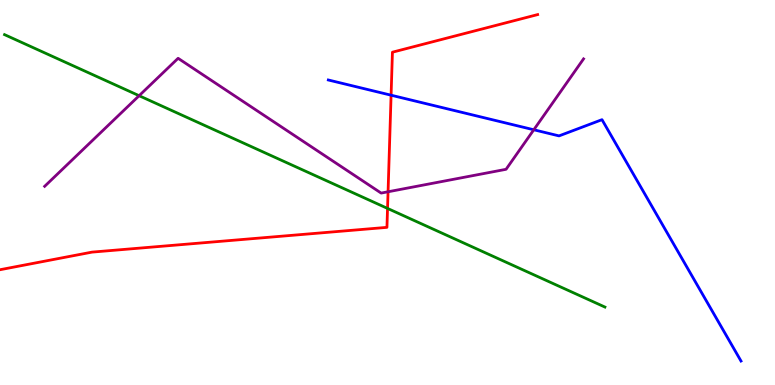[{'lines': ['blue', 'red'], 'intersections': [{'x': 5.05, 'y': 7.53}]}, {'lines': ['green', 'red'], 'intersections': [{'x': 5.0, 'y': 4.59}]}, {'lines': ['purple', 'red'], 'intersections': [{'x': 5.01, 'y': 5.02}]}, {'lines': ['blue', 'green'], 'intersections': []}, {'lines': ['blue', 'purple'], 'intersections': [{'x': 6.89, 'y': 6.63}]}, {'lines': ['green', 'purple'], 'intersections': [{'x': 1.8, 'y': 7.51}]}]